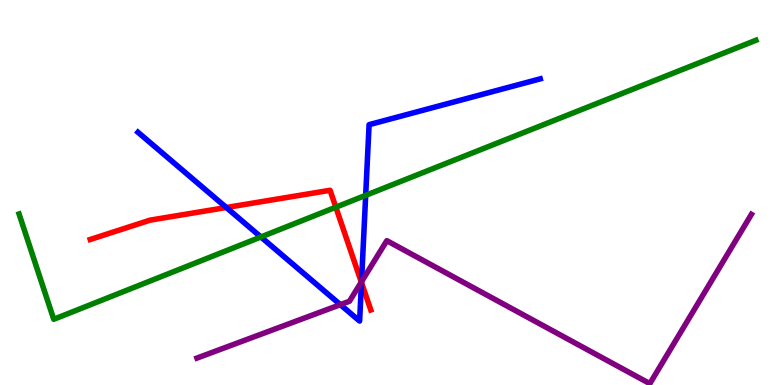[{'lines': ['blue', 'red'], 'intersections': [{'x': 2.92, 'y': 4.61}, {'x': 4.66, 'y': 2.66}]}, {'lines': ['green', 'red'], 'intersections': [{'x': 4.33, 'y': 4.62}]}, {'lines': ['purple', 'red'], 'intersections': [{'x': 4.66, 'y': 2.67}]}, {'lines': ['blue', 'green'], 'intersections': [{'x': 3.37, 'y': 3.84}, {'x': 4.72, 'y': 4.93}]}, {'lines': ['blue', 'purple'], 'intersections': [{'x': 4.39, 'y': 2.09}, {'x': 4.66, 'y': 2.68}]}, {'lines': ['green', 'purple'], 'intersections': []}]